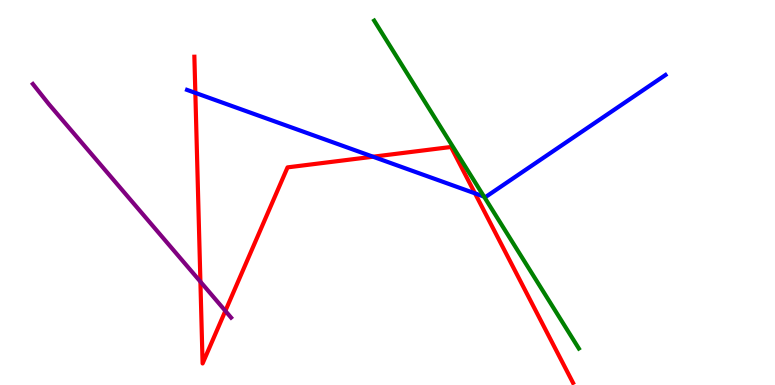[{'lines': ['blue', 'red'], 'intersections': [{'x': 2.52, 'y': 7.59}, {'x': 4.81, 'y': 5.93}, {'x': 6.13, 'y': 4.98}]}, {'lines': ['green', 'red'], 'intersections': []}, {'lines': ['purple', 'red'], 'intersections': [{'x': 2.59, 'y': 2.68}, {'x': 2.91, 'y': 1.92}]}, {'lines': ['blue', 'green'], 'intersections': [{'x': 6.25, 'y': 4.89}]}, {'lines': ['blue', 'purple'], 'intersections': []}, {'lines': ['green', 'purple'], 'intersections': []}]